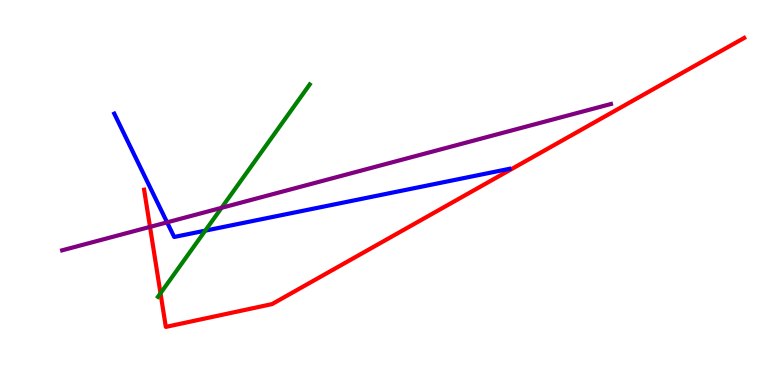[{'lines': ['blue', 'red'], 'intersections': []}, {'lines': ['green', 'red'], 'intersections': [{'x': 2.07, 'y': 2.38}]}, {'lines': ['purple', 'red'], 'intersections': [{'x': 1.94, 'y': 4.11}]}, {'lines': ['blue', 'green'], 'intersections': [{'x': 2.65, 'y': 4.01}]}, {'lines': ['blue', 'purple'], 'intersections': [{'x': 2.16, 'y': 4.22}]}, {'lines': ['green', 'purple'], 'intersections': [{'x': 2.86, 'y': 4.6}]}]